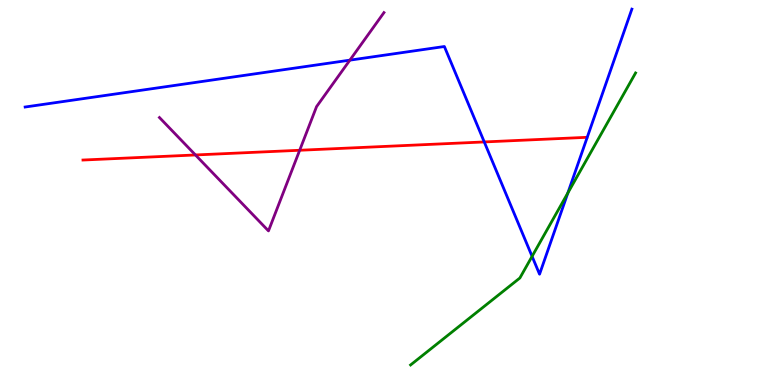[{'lines': ['blue', 'red'], 'intersections': [{'x': 6.25, 'y': 6.31}]}, {'lines': ['green', 'red'], 'intersections': []}, {'lines': ['purple', 'red'], 'intersections': [{'x': 2.52, 'y': 5.97}, {'x': 3.87, 'y': 6.1}]}, {'lines': ['blue', 'green'], 'intersections': [{'x': 6.87, 'y': 3.34}, {'x': 7.33, 'y': 4.99}]}, {'lines': ['blue', 'purple'], 'intersections': [{'x': 4.51, 'y': 8.44}]}, {'lines': ['green', 'purple'], 'intersections': []}]